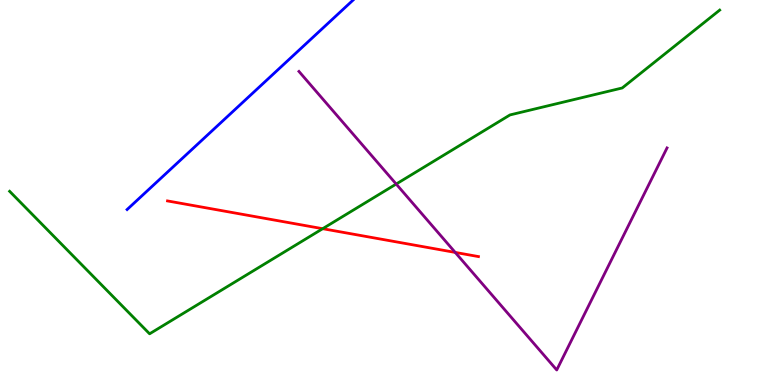[{'lines': ['blue', 'red'], 'intersections': []}, {'lines': ['green', 'red'], 'intersections': [{'x': 4.16, 'y': 4.06}]}, {'lines': ['purple', 'red'], 'intersections': [{'x': 5.87, 'y': 3.44}]}, {'lines': ['blue', 'green'], 'intersections': []}, {'lines': ['blue', 'purple'], 'intersections': []}, {'lines': ['green', 'purple'], 'intersections': [{'x': 5.11, 'y': 5.22}]}]